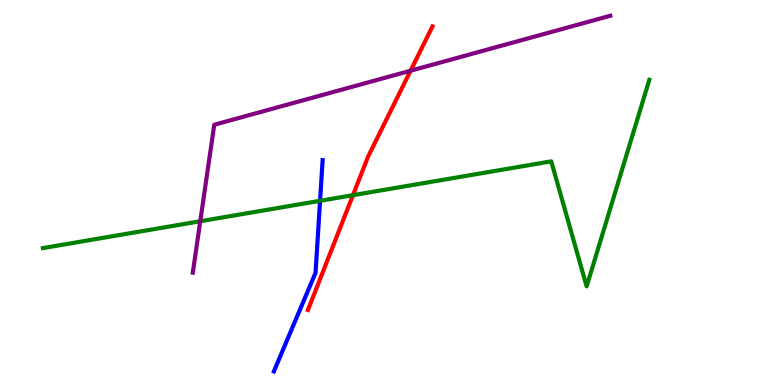[{'lines': ['blue', 'red'], 'intersections': []}, {'lines': ['green', 'red'], 'intersections': [{'x': 4.55, 'y': 4.93}]}, {'lines': ['purple', 'red'], 'intersections': [{'x': 5.3, 'y': 8.16}]}, {'lines': ['blue', 'green'], 'intersections': [{'x': 4.13, 'y': 4.78}]}, {'lines': ['blue', 'purple'], 'intersections': []}, {'lines': ['green', 'purple'], 'intersections': [{'x': 2.58, 'y': 4.25}]}]